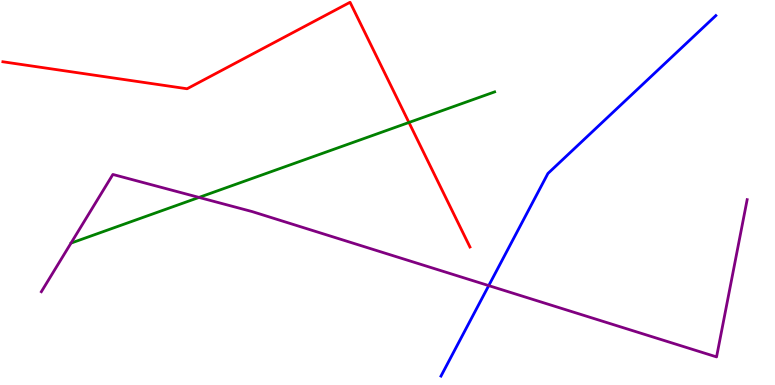[{'lines': ['blue', 'red'], 'intersections': []}, {'lines': ['green', 'red'], 'intersections': [{'x': 5.28, 'y': 6.82}]}, {'lines': ['purple', 'red'], 'intersections': []}, {'lines': ['blue', 'green'], 'intersections': []}, {'lines': ['blue', 'purple'], 'intersections': [{'x': 6.31, 'y': 2.58}]}, {'lines': ['green', 'purple'], 'intersections': [{'x': 2.57, 'y': 4.87}]}]